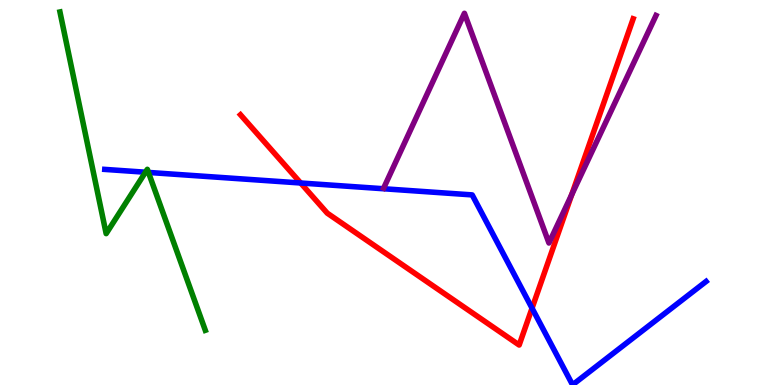[{'lines': ['blue', 'red'], 'intersections': [{'x': 3.88, 'y': 5.25}, {'x': 6.87, 'y': 2.0}]}, {'lines': ['green', 'red'], 'intersections': []}, {'lines': ['purple', 'red'], 'intersections': [{'x': 7.38, 'y': 4.94}]}, {'lines': ['blue', 'green'], 'intersections': [{'x': 1.88, 'y': 5.53}, {'x': 1.92, 'y': 5.52}]}, {'lines': ['blue', 'purple'], 'intersections': []}, {'lines': ['green', 'purple'], 'intersections': []}]